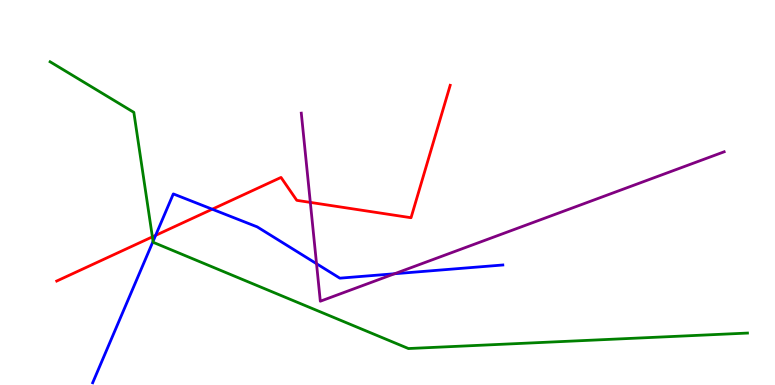[{'lines': ['blue', 'red'], 'intersections': [{'x': 2.01, 'y': 3.89}, {'x': 2.74, 'y': 4.57}]}, {'lines': ['green', 'red'], 'intersections': [{'x': 1.97, 'y': 3.85}]}, {'lines': ['purple', 'red'], 'intersections': [{'x': 4.0, 'y': 4.74}]}, {'lines': ['blue', 'green'], 'intersections': [{'x': 1.97, 'y': 3.73}]}, {'lines': ['blue', 'purple'], 'intersections': [{'x': 4.08, 'y': 3.15}, {'x': 5.09, 'y': 2.89}]}, {'lines': ['green', 'purple'], 'intersections': []}]